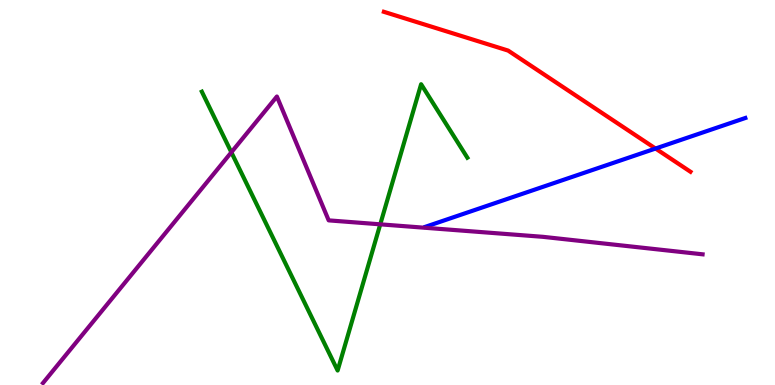[{'lines': ['blue', 'red'], 'intersections': [{'x': 8.46, 'y': 6.14}]}, {'lines': ['green', 'red'], 'intersections': []}, {'lines': ['purple', 'red'], 'intersections': []}, {'lines': ['blue', 'green'], 'intersections': []}, {'lines': ['blue', 'purple'], 'intersections': []}, {'lines': ['green', 'purple'], 'intersections': [{'x': 2.99, 'y': 6.04}, {'x': 4.91, 'y': 4.17}]}]